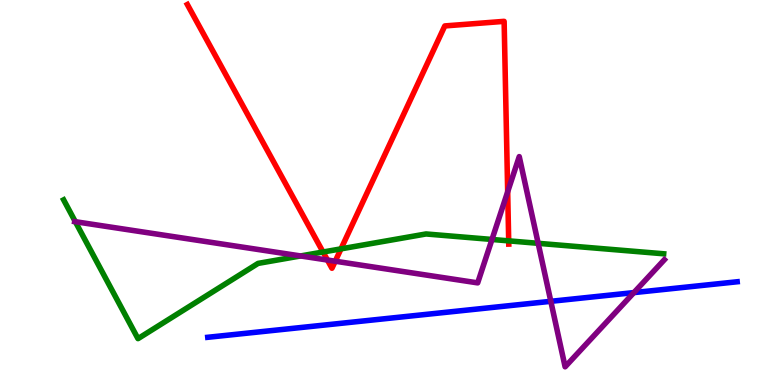[{'lines': ['blue', 'red'], 'intersections': []}, {'lines': ['green', 'red'], 'intersections': [{'x': 4.17, 'y': 3.45}, {'x': 4.4, 'y': 3.54}, {'x': 6.56, 'y': 3.74}]}, {'lines': ['purple', 'red'], 'intersections': [{'x': 4.22, 'y': 3.25}, {'x': 4.33, 'y': 3.22}, {'x': 6.55, 'y': 5.02}]}, {'lines': ['blue', 'green'], 'intersections': []}, {'lines': ['blue', 'purple'], 'intersections': [{'x': 7.11, 'y': 2.17}, {'x': 8.18, 'y': 2.4}]}, {'lines': ['green', 'purple'], 'intersections': [{'x': 0.972, 'y': 4.24}, {'x': 3.88, 'y': 3.35}, {'x': 6.35, 'y': 3.78}, {'x': 6.94, 'y': 3.68}]}]